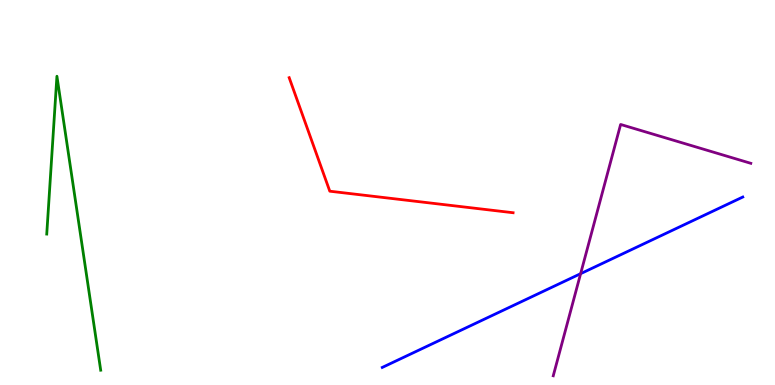[{'lines': ['blue', 'red'], 'intersections': []}, {'lines': ['green', 'red'], 'intersections': []}, {'lines': ['purple', 'red'], 'intersections': []}, {'lines': ['blue', 'green'], 'intersections': []}, {'lines': ['blue', 'purple'], 'intersections': [{'x': 7.49, 'y': 2.89}]}, {'lines': ['green', 'purple'], 'intersections': []}]